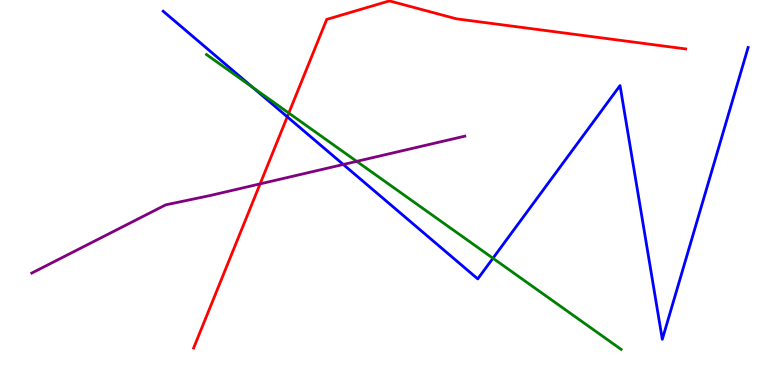[{'lines': ['blue', 'red'], 'intersections': [{'x': 3.71, 'y': 6.97}]}, {'lines': ['green', 'red'], 'intersections': [{'x': 3.73, 'y': 7.06}]}, {'lines': ['purple', 'red'], 'intersections': [{'x': 3.36, 'y': 5.22}]}, {'lines': ['blue', 'green'], 'intersections': [{'x': 3.26, 'y': 7.73}, {'x': 6.36, 'y': 3.29}]}, {'lines': ['blue', 'purple'], 'intersections': [{'x': 4.43, 'y': 5.73}]}, {'lines': ['green', 'purple'], 'intersections': [{'x': 4.6, 'y': 5.81}]}]